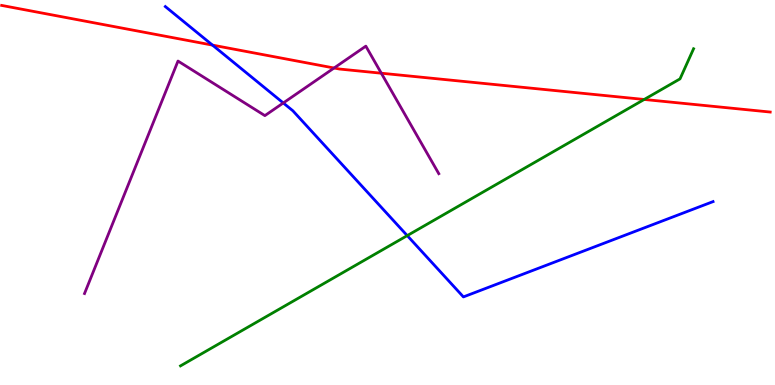[{'lines': ['blue', 'red'], 'intersections': [{'x': 2.74, 'y': 8.83}]}, {'lines': ['green', 'red'], 'intersections': [{'x': 8.31, 'y': 7.42}]}, {'lines': ['purple', 'red'], 'intersections': [{'x': 4.31, 'y': 8.23}, {'x': 4.92, 'y': 8.1}]}, {'lines': ['blue', 'green'], 'intersections': [{'x': 5.25, 'y': 3.88}]}, {'lines': ['blue', 'purple'], 'intersections': [{'x': 3.66, 'y': 7.33}]}, {'lines': ['green', 'purple'], 'intersections': []}]